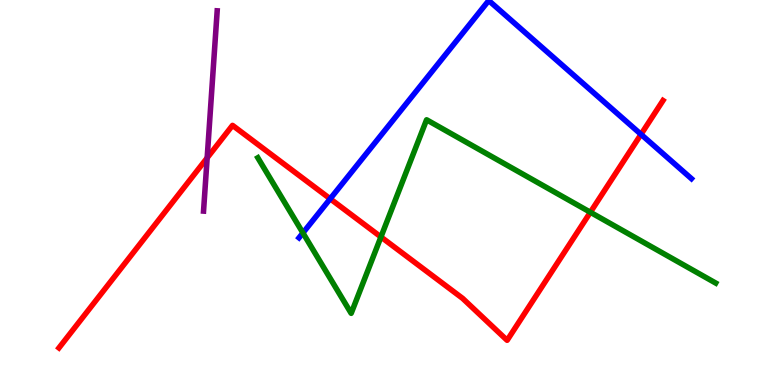[{'lines': ['blue', 'red'], 'intersections': [{'x': 4.26, 'y': 4.84}, {'x': 8.27, 'y': 6.51}]}, {'lines': ['green', 'red'], 'intersections': [{'x': 4.92, 'y': 3.85}, {'x': 7.62, 'y': 4.49}]}, {'lines': ['purple', 'red'], 'intersections': [{'x': 2.67, 'y': 5.9}]}, {'lines': ['blue', 'green'], 'intersections': [{'x': 3.91, 'y': 3.95}]}, {'lines': ['blue', 'purple'], 'intersections': []}, {'lines': ['green', 'purple'], 'intersections': []}]